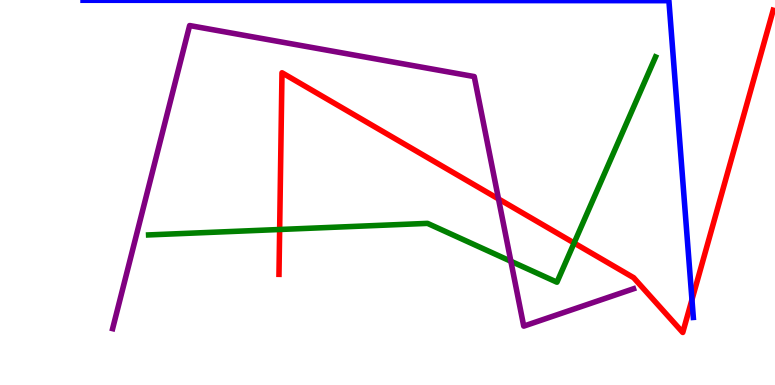[{'lines': ['blue', 'red'], 'intersections': [{'x': 8.93, 'y': 2.22}]}, {'lines': ['green', 'red'], 'intersections': [{'x': 3.61, 'y': 4.04}, {'x': 7.41, 'y': 3.69}]}, {'lines': ['purple', 'red'], 'intersections': [{'x': 6.43, 'y': 4.83}]}, {'lines': ['blue', 'green'], 'intersections': []}, {'lines': ['blue', 'purple'], 'intersections': []}, {'lines': ['green', 'purple'], 'intersections': [{'x': 6.59, 'y': 3.21}]}]